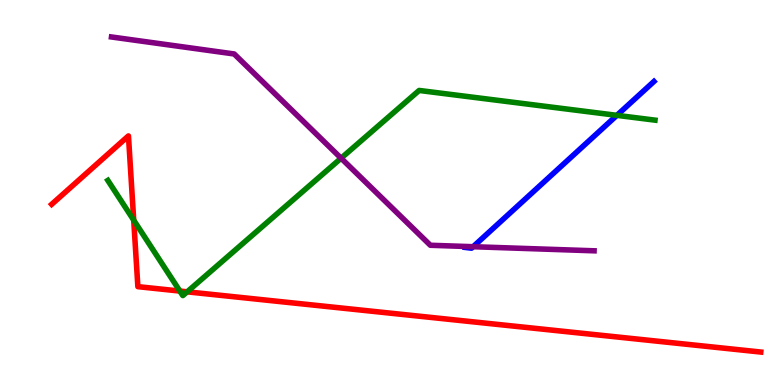[{'lines': ['blue', 'red'], 'intersections': []}, {'lines': ['green', 'red'], 'intersections': [{'x': 1.73, 'y': 4.28}, {'x': 2.32, 'y': 2.44}, {'x': 2.41, 'y': 2.42}]}, {'lines': ['purple', 'red'], 'intersections': []}, {'lines': ['blue', 'green'], 'intersections': [{'x': 7.96, 'y': 7.0}]}, {'lines': ['blue', 'purple'], 'intersections': [{'x': 6.1, 'y': 3.59}]}, {'lines': ['green', 'purple'], 'intersections': [{'x': 4.4, 'y': 5.89}]}]